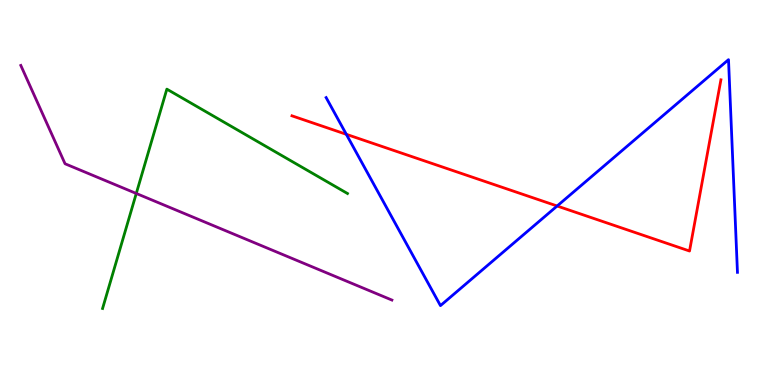[{'lines': ['blue', 'red'], 'intersections': [{'x': 4.47, 'y': 6.51}, {'x': 7.19, 'y': 4.65}]}, {'lines': ['green', 'red'], 'intersections': []}, {'lines': ['purple', 'red'], 'intersections': []}, {'lines': ['blue', 'green'], 'intersections': []}, {'lines': ['blue', 'purple'], 'intersections': []}, {'lines': ['green', 'purple'], 'intersections': [{'x': 1.76, 'y': 4.98}]}]